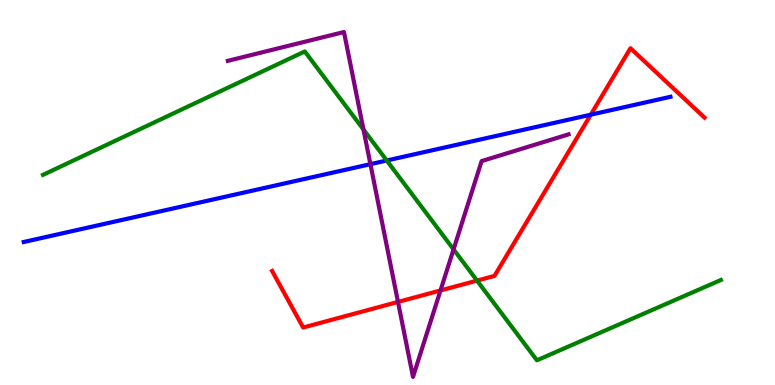[{'lines': ['blue', 'red'], 'intersections': [{'x': 7.62, 'y': 7.02}]}, {'lines': ['green', 'red'], 'intersections': [{'x': 6.16, 'y': 2.71}]}, {'lines': ['purple', 'red'], 'intersections': [{'x': 5.14, 'y': 2.16}, {'x': 5.68, 'y': 2.46}]}, {'lines': ['blue', 'green'], 'intersections': [{'x': 4.99, 'y': 5.83}]}, {'lines': ['blue', 'purple'], 'intersections': [{'x': 4.78, 'y': 5.74}]}, {'lines': ['green', 'purple'], 'intersections': [{'x': 4.69, 'y': 6.63}, {'x': 5.85, 'y': 3.52}]}]